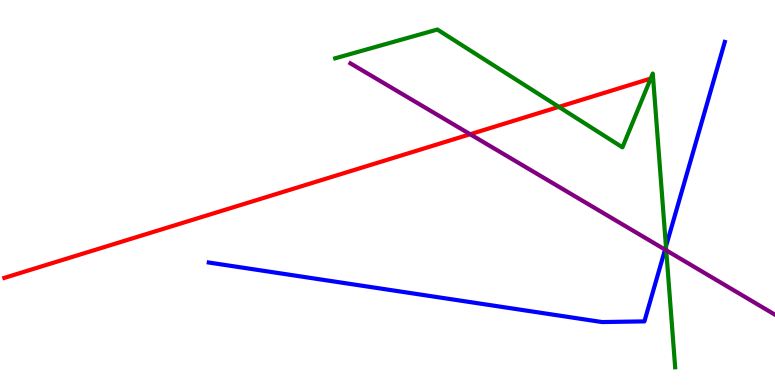[{'lines': ['blue', 'red'], 'intersections': []}, {'lines': ['green', 'red'], 'intersections': [{'x': 7.21, 'y': 7.22}, {'x': 8.4, 'y': 7.96}]}, {'lines': ['purple', 'red'], 'intersections': [{'x': 6.07, 'y': 6.51}]}, {'lines': ['blue', 'green'], 'intersections': [{'x': 8.59, 'y': 3.6}]}, {'lines': ['blue', 'purple'], 'intersections': [{'x': 8.58, 'y': 3.52}]}, {'lines': ['green', 'purple'], 'intersections': [{'x': 8.6, 'y': 3.5}]}]